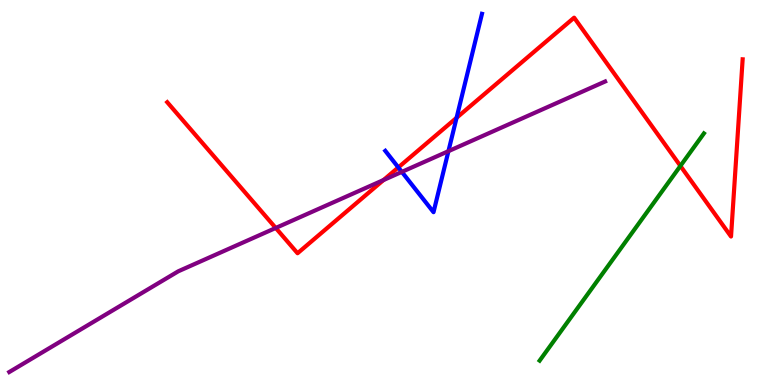[{'lines': ['blue', 'red'], 'intersections': [{'x': 5.14, 'y': 5.65}, {'x': 5.89, 'y': 6.94}]}, {'lines': ['green', 'red'], 'intersections': [{'x': 8.78, 'y': 5.69}]}, {'lines': ['purple', 'red'], 'intersections': [{'x': 3.56, 'y': 4.08}, {'x': 4.95, 'y': 5.32}]}, {'lines': ['blue', 'green'], 'intersections': []}, {'lines': ['blue', 'purple'], 'intersections': [{'x': 5.18, 'y': 5.54}, {'x': 5.79, 'y': 6.07}]}, {'lines': ['green', 'purple'], 'intersections': []}]